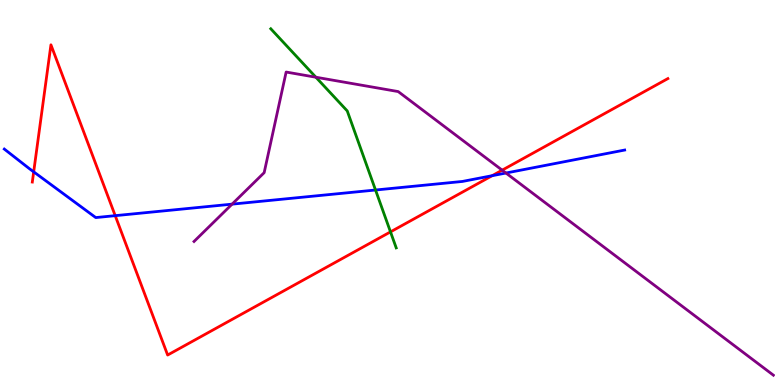[{'lines': ['blue', 'red'], 'intersections': [{'x': 0.435, 'y': 5.54}, {'x': 1.49, 'y': 4.4}, {'x': 6.35, 'y': 5.44}]}, {'lines': ['green', 'red'], 'intersections': [{'x': 5.04, 'y': 3.98}]}, {'lines': ['purple', 'red'], 'intersections': [{'x': 6.48, 'y': 5.58}]}, {'lines': ['blue', 'green'], 'intersections': [{'x': 4.85, 'y': 5.06}]}, {'lines': ['blue', 'purple'], 'intersections': [{'x': 2.99, 'y': 4.7}, {'x': 6.53, 'y': 5.51}]}, {'lines': ['green', 'purple'], 'intersections': [{'x': 4.08, 'y': 7.99}]}]